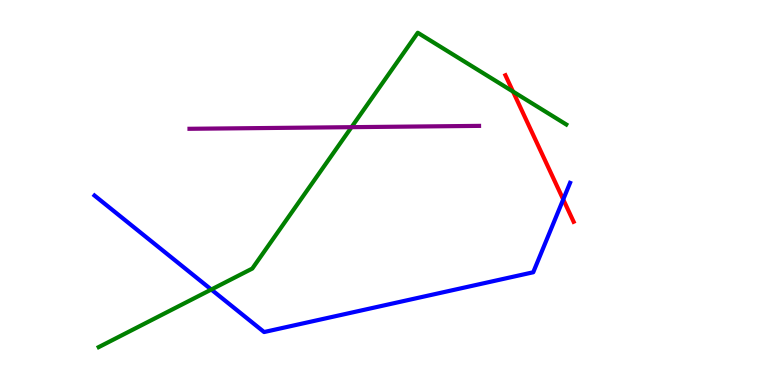[{'lines': ['blue', 'red'], 'intersections': [{'x': 7.27, 'y': 4.82}]}, {'lines': ['green', 'red'], 'intersections': [{'x': 6.62, 'y': 7.62}]}, {'lines': ['purple', 'red'], 'intersections': []}, {'lines': ['blue', 'green'], 'intersections': [{'x': 2.73, 'y': 2.48}]}, {'lines': ['blue', 'purple'], 'intersections': []}, {'lines': ['green', 'purple'], 'intersections': [{'x': 4.54, 'y': 6.7}]}]